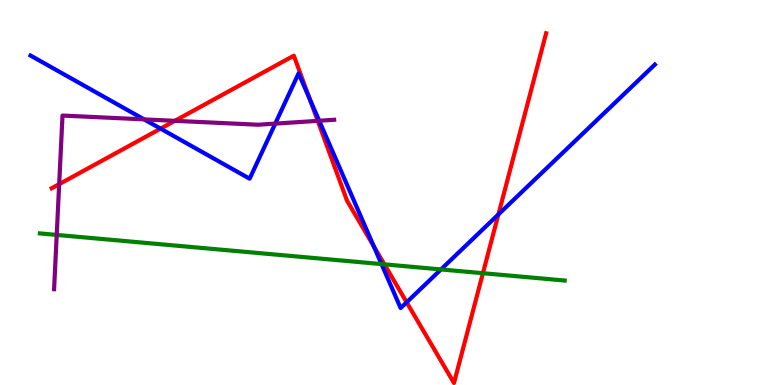[{'lines': ['blue', 'red'], 'intersections': [{'x': 2.07, 'y': 6.66}, {'x': 4.0, 'y': 7.43}, {'x': 4.82, 'y': 3.61}, {'x': 5.25, 'y': 2.15}, {'x': 6.43, 'y': 4.43}]}, {'lines': ['green', 'red'], 'intersections': [{'x': 4.96, 'y': 3.13}, {'x': 6.23, 'y': 2.9}]}, {'lines': ['purple', 'red'], 'intersections': [{'x': 0.764, 'y': 5.22}, {'x': 2.26, 'y': 6.86}, {'x': 4.1, 'y': 6.86}]}, {'lines': ['blue', 'green'], 'intersections': [{'x': 4.92, 'y': 3.14}, {'x': 5.69, 'y': 3.0}]}, {'lines': ['blue', 'purple'], 'intersections': [{'x': 1.86, 'y': 6.9}, {'x': 3.55, 'y': 6.79}, {'x': 4.12, 'y': 6.86}]}, {'lines': ['green', 'purple'], 'intersections': [{'x': 0.732, 'y': 3.9}]}]